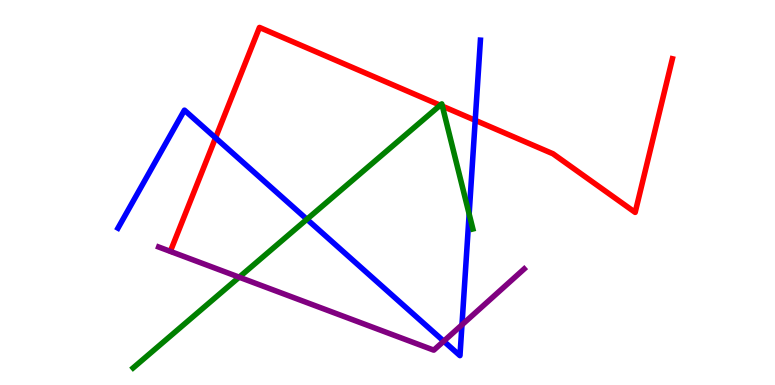[{'lines': ['blue', 'red'], 'intersections': [{'x': 2.78, 'y': 6.42}, {'x': 6.13, 'y': 6.88}]}, {'lines': ['green', 'red'], 'intersections': [{'x': 5.68, 'y': 7.27}, {'x': 5.71, 'y': 7.24}]}, {'lines': ['purple', 'red'], 'intersections': []}, {'lines': ['blue', 'green'], 'intersections': [{'x': 3.96, 'y': 4.3}, {'x': 6.05, 'y': 4.44}]}, {'lines': ['blue', 'purple'], 'intersections': [{'x': 5.73, 'y': 1.14}, {'x': 5.96, 'y': 1.56}]}, {'lines': ['green', 'purple'], 'intersections': [{'x': 3.09, 'y': 2.8}]}]